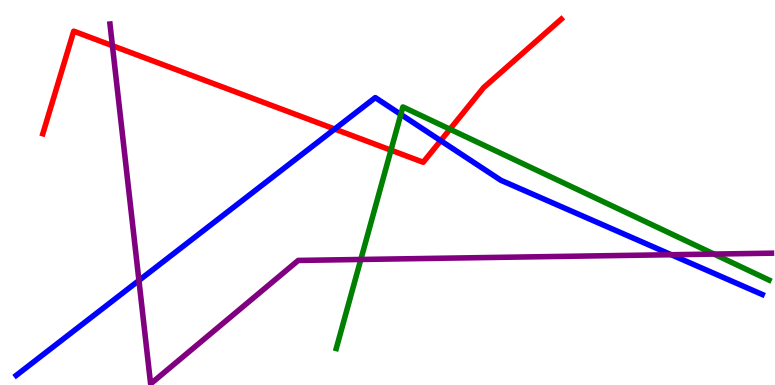[{'lines': ['blue', 'red'], 'intersections': [{'x': 4.32, 'y': 6.65}, {'x': 5.69, 'y': 6.35}]}, {'lines': ['green', 'red'], 'intersections': [{'x': 5.04, 'y': 6.1}, {'x': 5.81, 'y': 6.64}]}, {'lines': ['purple', 'red'], 'intersections': [{'x': 1.45, 'y': 8.81}]}, {'lines': ['blue', 'green'], 'intersections': [{'x': 5.17, 'y': 7.03}]}, {'lines': ['blue', 'purple'], 'intersections': [{'x': 1.79, 'y': 2.71}, {'x': 8.66, 'y': 3.38}]}, {'lines': ['green', 'purple'], 'intersections': [{'x': 4.66, 'y': 3.26}, {'x': 9.21, 'y': 3.4}]}]